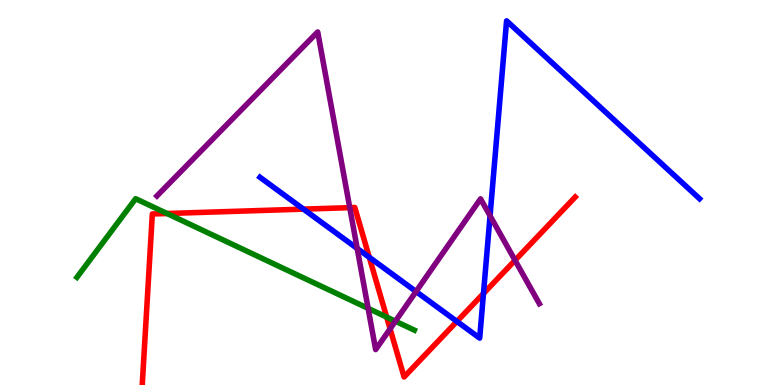[{'lines': ['blue', 'red'], 'intersections': [{'x': 3.92, 'y': 4.57}, {'x': 4.76, 'y': 3.32}, {'x': 5.9, 'y': 1.65}, {'x': 6.24, 'y': 2.38}]}, {'lines': ['green', 'red'], 'intersections': [{'x': 2.15, 'y': 4.45}, {'x': 4.99, 'y': 1.76}]}, {'lines': ['purple', 'red'], 'intersections': [{'x': 4.51, 'y': 4.61}, {'x': 5.03, 'y': 1.46}, {'x': 6.65, 'y': 3.24}]}, {'lines': ['blue', 'green'], 'intersections': []}, {'lines': ['blue', 'purple'], 'intersections': [{'x': 4.61, 'y': 3.55}, {'x': 5.37, 'y': 2.43}, {'x': 6.32, 'y': 4.39}]}, {'lines': ['green', 'purple'], 'intersections': [{'x': 4.75, 'y': 1.99}, {'x': 5.1, 'y': 1.66}]}]